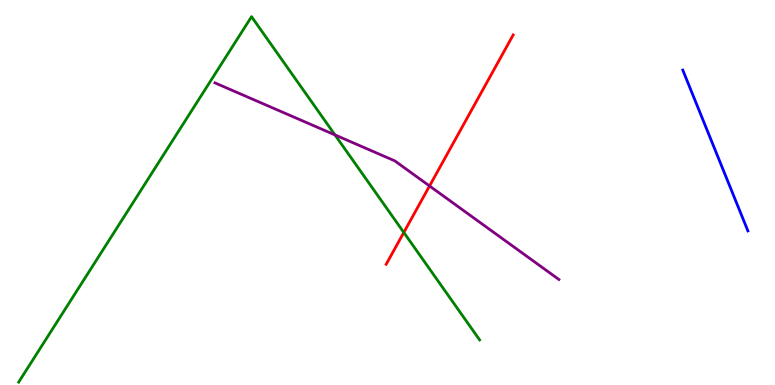[{'lines': ['blue', 'red'], 'intersections': []}, {'lines': ['green', 'red'], 'intersections': [{'x': 5.21, 'y': 3.96}]}, {'lines': ['purple', 'red'], 'intersections': [{'x': 5.54, 'y': 5.17}]}, {'lines': ['blue', 'green'], 'intersections': []}, {'lines': ['blue', 'purple'], 'intersections': []}, {'lines': ['green', 'purple'], 'intersections': [{'x': 4.32, 'y': 6.5}]}]